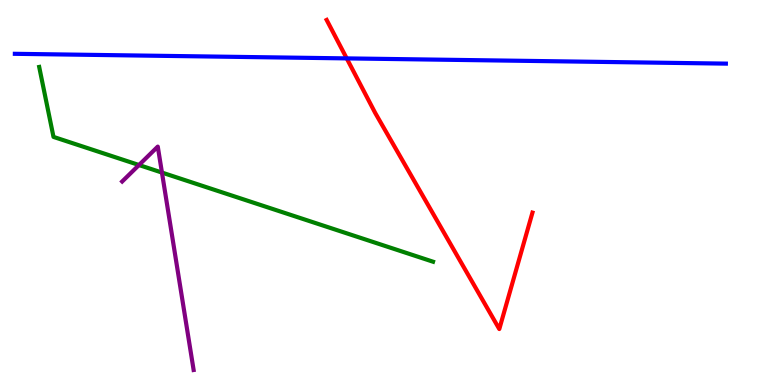[{'lines': ['blue', 'red'], 'intersections': [{'x': 4.47, 'y': 8.48}]}, {'lines': ['green', 'red'], 'intersections': []}, {'lines': ['purple', 'red'], 'intersections': []}, {'lines': ['blue', 'green'], 'intersections': []}, {'lines': ['blue', 'purple'], 'intersections': []}, {'lines': ['green', 'purple'], 'intersections': [{'x': 1.79, 'y': 5.71}, {'x': 2.09, 'y': 5.52}]}]